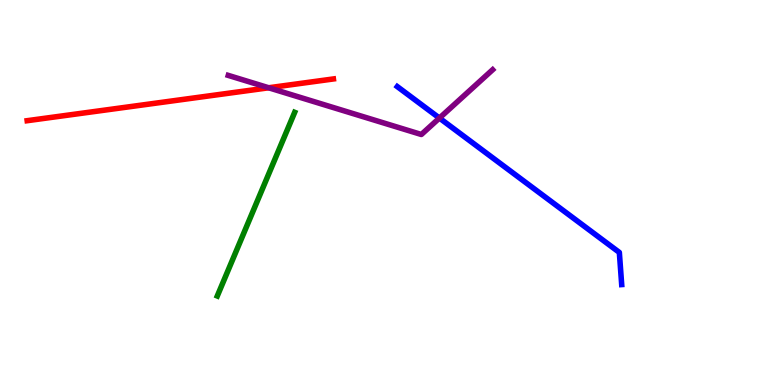[{'lines': ['blue', 'red'], 'intersections': []}, {'lines': ['green', 'red'], 'intersections': []}, {'lines': ['purple', 'red'], 'intersections': [{'x': 3.47, 'y': 7.72}]}, {'lines': ['blue', 'green'], 'intersections': []}, {'lines': ['blue', 'purple'], 'intersections': [{'x': 5.67, 'y': 6.93}]}, {'lines': ['green', 'purple'], 'intersections': []}]